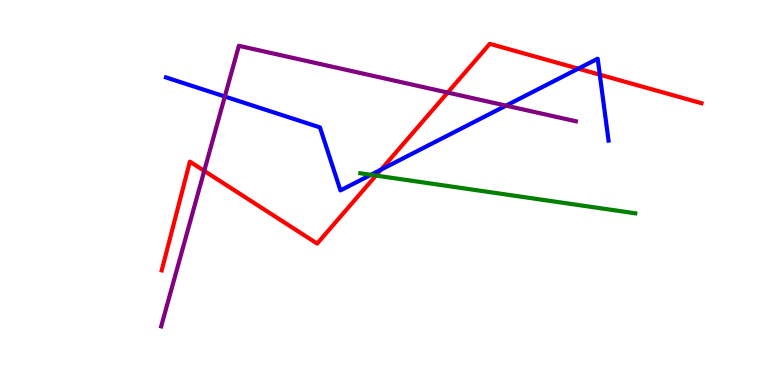[{'lines': ['blue', 'red'], 'intersections': [{'x': 4.92, 'y': 5.59}, {'x': 7.46, 'y': 8.22}, {'x': 7.74, 'y': 8.06}]}, {'lines': ['green', 'red'], 'intersections': [{'x': 4.85, 'y': 5.44}]}, {'lines': ['purple', 'red'], 'intersections': [{'x': 2.64, 'y': 5.56}, {'x': 5.78, 'y': 7.6}]}, {'lines': ['blue', 'green'], 'intersections': [{'x': 4.79, 'y': 5.46}]}, {'lines': ['blue', 'purple'], 'intersections': [{'x': 2.9, 'y': 7.49}, {'x': 6.53, 'y': 7.26}]}, {'lines': ['green', 'purple'], 'intersections': []}]